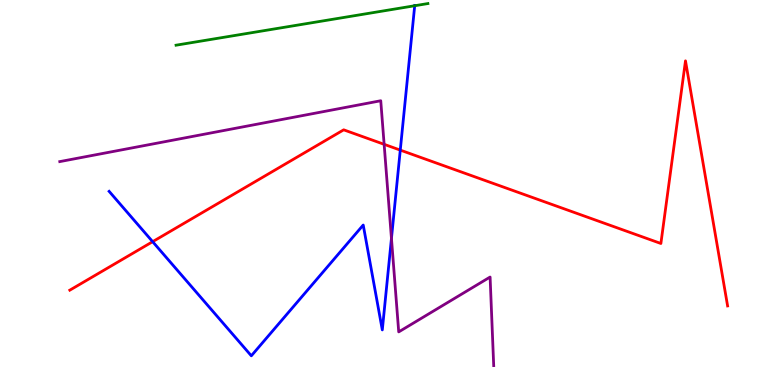[{'lines': ['blue', 'red'], 'intersections': [{'x': 1.97, 'y': 3.72}, {'x': 5.16, 'y': 6.1}]}, {'lines': ['green', 'red'], 'intersections': []}, {'lines': ['purple', 'red'], 'intersections': [{'x': 4.96, 'y': 6.25}]}, {'lines': ['blue', 'green'], 'intersections': [{'x': 5.35, 'y': 9.85}]}, {'lines': ['blue', 'purple'], 'intersections': [{'x': 5.05, 'y': 3.81}]}, {'lines': ['green', 'purple'], 'intersections': []}]